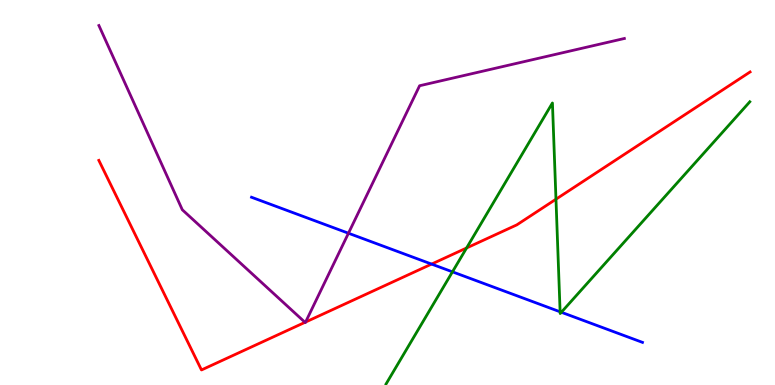[{'lines': ['blue', 'red'], 'intersections': [{'x': 5.57, 'y': 3.14}]}, {'lines': ['green', 'red'], 'intersections': [{'x': 6.02, 'y': 3.56}, {'x': 7.17, 'y': 4.83}]}, {'lines': ['purple', 'red'], 'intersections': [{'x': 3.94, 'y': 1.63}, {'x': 3.94, 'y': 1.64}]}, {'lines': ['blue', 'green'], 'intersections': [{'x': 5.84, 'y': 2.94}, {'x': 7.23, 'y': 1.9}, {'x': 7.24, 'y': 1.89}]}, {'lines': ['blue', 'purple'], 'intersections': [{'x': 4.5, 'y': 3.94}]}, {'lines': ['green', 'purple'], 'intersections': []}]